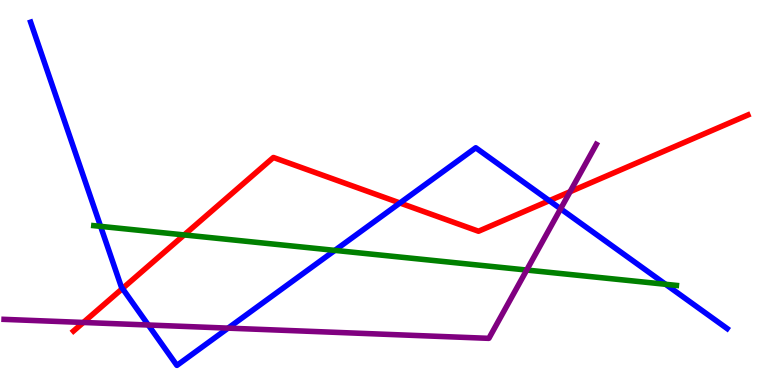[{'lines': ['blue', 'red'], 'intersections': [{'x': 1.58, 'y': 2.51}, {'x': 5.16, 'y': 4.73}, {'x': 7.09, 'y': 4.79}]}, {'lines': ['green', 'red'], 'intersections': [{'x': 2.38, 'y': 3.9}]}, {'lines': ['purple', 'red'], 'intersections': [{'x': 1.08, 'y': 1.62}, {'x': 7.36, 'y': 5.02}]}, {'lines': ['blue', 'green'], 'intersections': [{'x': 1.3, 'y': 4.12}, {'x': 4.32, 'y': 3.5}, {'x': 8.59, 'y': 2.62}]}, {'lines': ['blue', 'purple'], 'intersections': [{'x': 1.91, 'y': 1.56}, {'x': 2.94, 'y': 1.48}, {'x': 7.23, 'y': 4.58}]}, {'lines': ['green', 'purple'], 'intersections': [{'x': 6.8, 'y': 2.99}]}]